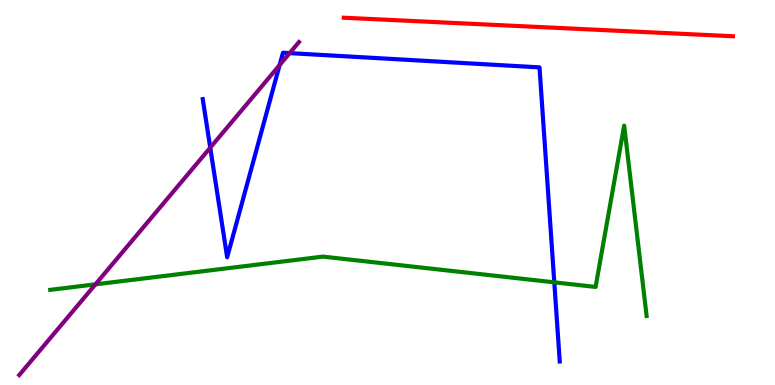[{'lines': ['blue', 'red'], 'intersections': []}, {'lines': ['green', 'red'], 'intersections': []}, {'lines': ['purple', 'red'], 'intersections': []}, {'lines': ['blue', 'green'], 'intersections': [{'x': 7.15, 'y': 2.67}]}, {'lines': ['blue', 'purple'], 'intersections': [{'x': 2.71, 'y': 6.16}, {'x': 3.61, 'y': 8.31}, {'x': 3.74, 'y': 8.62}]}, {'lines': ['green', 'purple'], 'intersections': [{'x': 1.23, 'y': 2.61}]}]